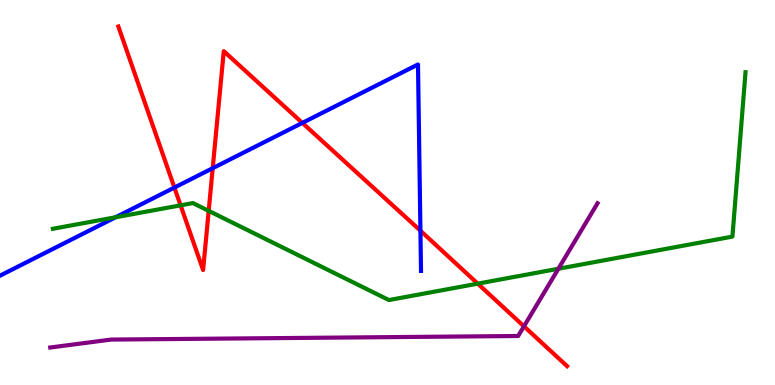[{'lines': ['blue', 'red'], 'intersections': [{'x': 2.25, 'y': 5.13}, {'x': 2.74, 'y': 5.63}, {'x': 3.9, 'y': 6.81}, {'x': 5.42, 'y': 4.01}]}, {'lines': ['green', 'red'], 'intersections': [{'x': 2.33, 'y': 4.67}, {'x': 2.69, 'y': 4.52}, {'x': 6.16, 'y': 2.63}]}, {'lines': ['purple', 'red'], 'intersections': [{'x': 6.76, 'y': 1.52}]}, {'lines': ['blue', 'green'], 'intersections': [{'x': 1.49, 'y': 4.36}]}, {'lines': ['blue', 'purple'], 'intersections': []}, {'lines': ['green', 'purple'], 'intersections': [{'x': 7.2, 'y': 3.02}]}]